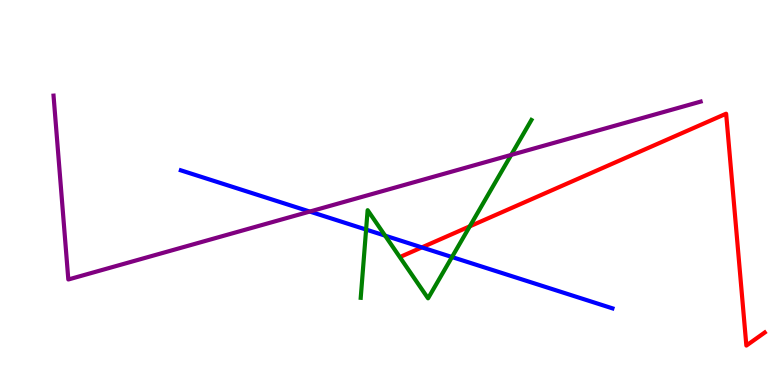[{'lines': ['blue', 'red'], 'intersections': [{'x': 5.44, 'y': 3.57}]}, {'lines': ['green', 'red'], 'intersections': [{'x': 6.06, 'y': 4.12}]}, {'lines': ['purple', 'red'], 'intersections': []}, {'lines': ['blue', 'green'], 'intersections': [{'x': 4.72, 'y': 4.04}, {'x': 4.97, 'y': 3.88}, {'x': 5.83, 'y': 3.32}]}, {'lines': ['blue', 'purple'], 'intersections': [{'x': 4.0, 'y': 4.5}]}, {'lines': ['green', 'purple'], 'intersections': [{'x': 6.6, 'y': 5.98}]}]